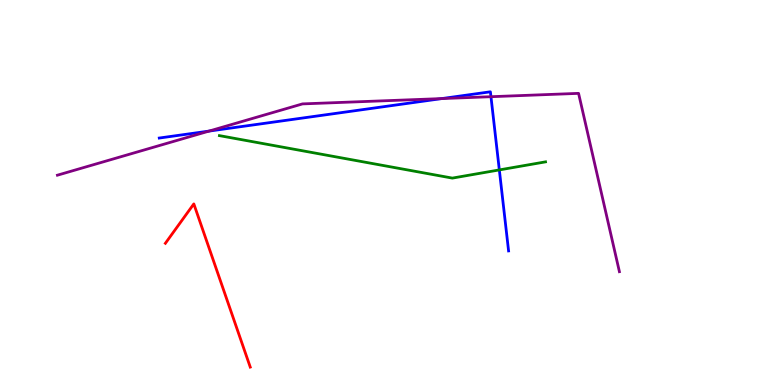[{'lines': ['blue', 'red'], 'intersections': []}, {'lines': ['green', 'red'], 'intersections': []}, {'lines': ['purple', 'red'], 'intersections': []}, {'lines': ['blue', 'green'], 'intersections': [{'x': 6.44, 'y': 5.59}]}, {'lines': ['blue', 'purple'], 'intersections': [{'x': 2.7, 'y': 6.6}, {'x': 5.7, 'y': 7.44}, {'x': 6.34, 'y': 7.49}]}, {'lines': ['green', 'purple'], 'intersections': []}]